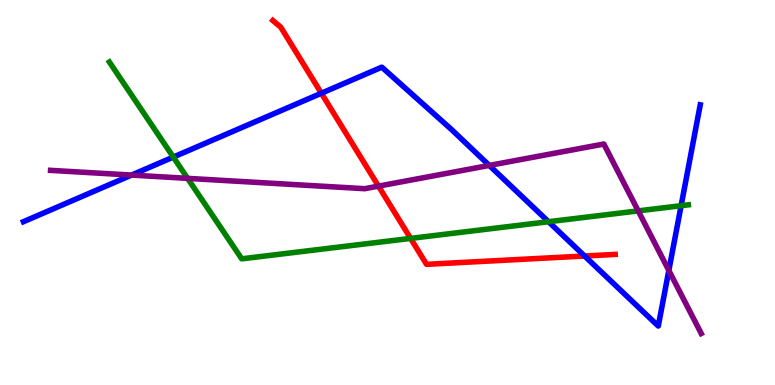[{'lines': ['blue', 'red'], 'intersections': [{'x': 4.15, 'y': 7.58}, {'x': 7.54, 'y': 3.35}]}, {'lines': ['green', 'red'], 'intersections': [{'x': 5.3, 'y': 3.81}]}, {'lines': ['purple', 'red'], 'intersections': [{'x': 4.88, 'y': 5.17}]}, {'lines': ['blue', 'green'], 'intersections': [{'x': 2.24, 'y': 5.92}, {'x': 7.08, 'y': 4.24}, {'x': 8.79, 'y': 4.66}]}, {'lines': ['blue', 'purple'], 'intersections': [{'x': 1.7, 'y': 5.45}, {'x': 6.31, 'y': 5.7}, {'x': 8.63, 'y': 2.98}]}, {'lines': ['green', 'purple'], 'intersections': [{'x': 2.42, 'y': 5.37}, {'x': 8.23, 'y': 4.52}]}]